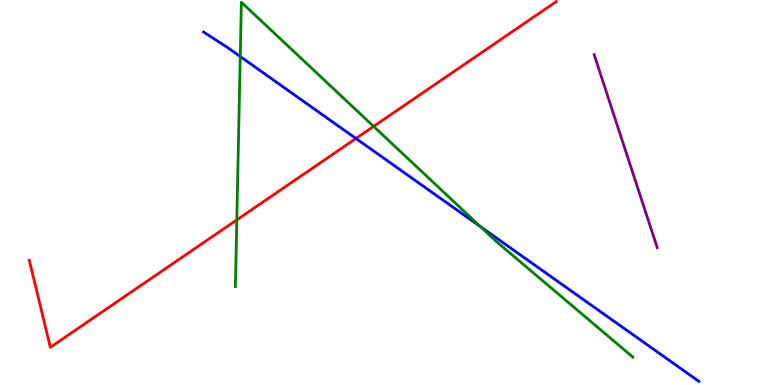[{'lines': ['blue', 'red'], 'intersections': [{'x': 4.59, 'y': 6.4}]}, {'lines': ['green', 'red'], 'intersections': [{'x': 3.06, 'y': 4.29}, {'x': 4.82, 'y': 6.72}]}, {'lines': ['purple', 'red'], 'intersections': []}, {'lines': ['blue', 'green'], 'intersections': [{'x': 3.1, 'y': 8.53}, {'x': 6.2, 'y': 4.11}]}, {'lines': ['blue', 'purple'], 'intersections': []}, {'lines': ['green', 'purple'], 'intersections': []}]